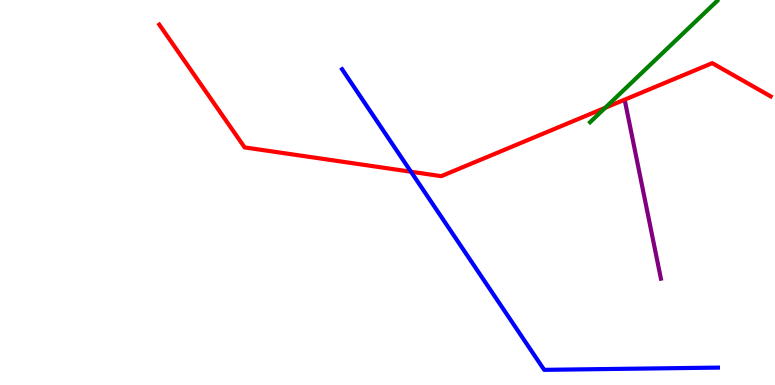[{'lines': ['blue', 'red'], 'intersections': [{'x': 5.3, 'y': 5.54}]}, {'lines': ['green', 'red'], 'intersections': [{'x': 7.81, 'y': 7.2}]}, {'lines': ['purple', 'red'], 'intersections': []}, {'lines': ['blue', 'green'], 'intersections': []}, {'lines': ['blue', 'purple'], 'intersections': []}, {'lines': ['green', 'purple'], 'intersections': []}]